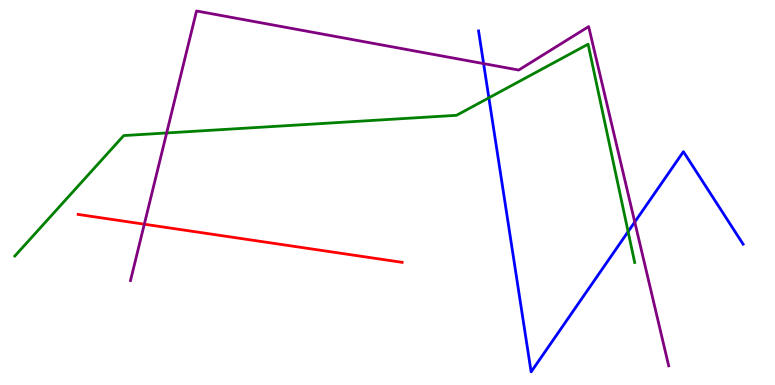[{'lines': ['blue', 'red'], 'intersections': []}, {'lines': ['green', 'red'], 'intersections': []}, {'lines': ['purple', 'red'], 'intersections': [{'x': 1.86, 'y': 4.18}]}, {'lines': ['blue', 'green'], 'intersections': [{'x': 6.31, 'y': 7.46}, {'x': 8.1, 'y': 3.98}]}, {'lines': ['blue', 'purple'], 'intersections': [{'x': 6.24, 'y': 8.35}, {'x': 8.19, 'y': 4.23}]}, {'lines': ['green', 'purple'], 'intersections': [{'x': 2.15, 'y': 6.55}]}]